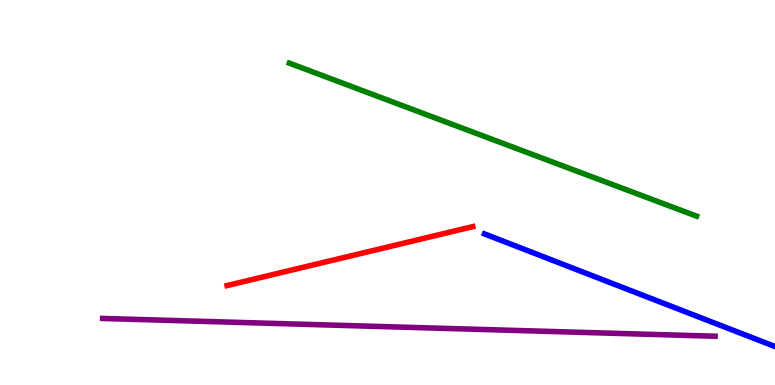[{'lines': ['blue', 'red'], 'intersections': []}, {'lines': ['green', 'red'], 'intersections': []}, {'lines': ['purple', 'red'], 'intersections': []}, {'lines': ['blue', 'green'], 'intersections': []}, {'lines': ['blue', 'purple'], 'intersections': []}, {'lines': ['green', 'purple'], 'intersections': []}]